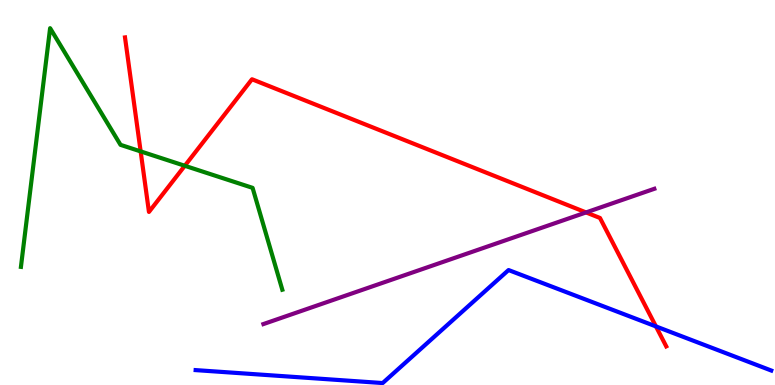[{'lines': ['blue', 'red'], 'intersections': [{'x': 8.46, 'y': 1.52}]}, {'lines': ['green', 'red'], 'intersections': [{'x': 1.81, 'y': 6.07}, {'x': 2.38, 'y': 5.69}]}, {'lines': ['purple', 'red'], 'intersections': [{'x': 7.56, 'y': 4.48}]}, {'lines': ['blue', 'green'], 'intersections': []}, {'lines': ['blue', 'purple'], 'intersections': []}, {'lines': ['green', 'purple'], 'intersections': []}]